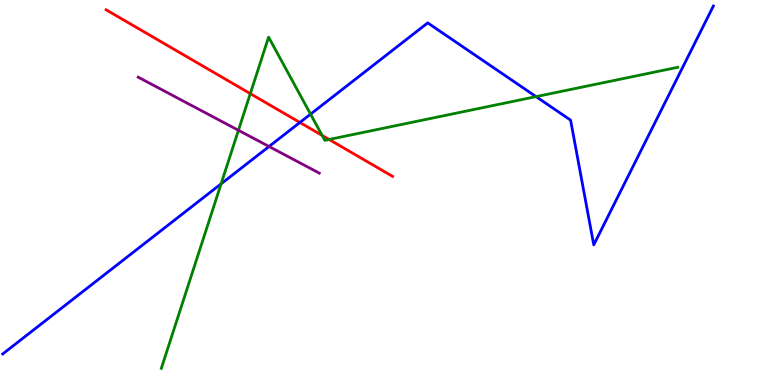[{'lines': ['blue', 'red'], 'intersections': [{'x': 3.87, 'y': 6.82}]}, {'lines': ['green', 'red'], 'intersections': [{'x': 3.23, 'y': 7.57}, {'x': 4.16, 'y': 6.48}, {'x': 4.25, 'y': 6.38}]}, {'lines': ['purple', 'red'], 'intersections': []}, {'lines': ['blue', 'green'], 'intersections': [{'x': 2.85, 'y': 5.22}, {'x': 4.01, 'y': 7.03}, {'x': 6.92, 'y': 7.49}]}, {'lines': ['blue', 'purple'], 'intersections': [{'x': 3.47, 'y': 6.19}]}, {'lines': ['green', 'purple'], 'intersections': [{'x': 3.08, 'y': 6.62}]}]